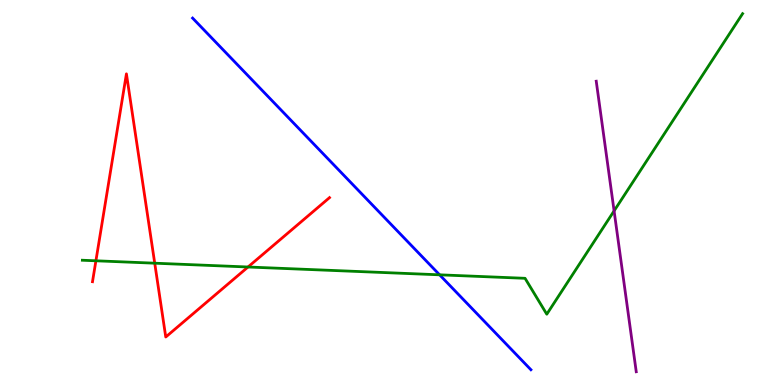[{'lines': ['blue', 'red'], 'intersections': []}, {'lines': ['green', 'red'], 'intersections': [{'x': 1.24, 'y': 3.23}, {'x': 2.0, 'y': 3.16}, {'x': 3.2, 'y': 3.06}]}, {'lines': ['purple', 'red'], 'intersections': []}, {'lines': ['blue', 'green'], 'intersections': [{'x': 5.67, 'y': 2.86}]}, {'lines': ['blue', 'purple'], 'intersections': []}, {'lines': ['green', 'purple'], 'intersections': [{'x': 7.92, 'y': 4.52}]}]